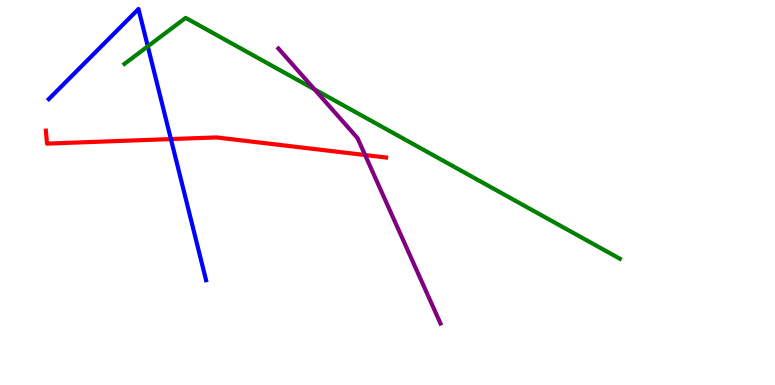[{'lines': ['blue', 'red'], 'intersections': [{'x': 2.21, 'y': 6.39}]}, {'lines': ['green', 'red'], 'intersections': []}, {'lines': ['purple', 'red'], 'intersections': [{'x': 4.71, 'y': 5.97}]}, {'lines': ['blue', 'green'], 'intersections': [{'x': 1.91, 'y': 8.8}]}, {'lines': ['blue', 'purple'], 'intersections': []}, {'lines': ['green', 'purple'], 'intersections': [{'x': 4.06, 'y': 7.68}]}]